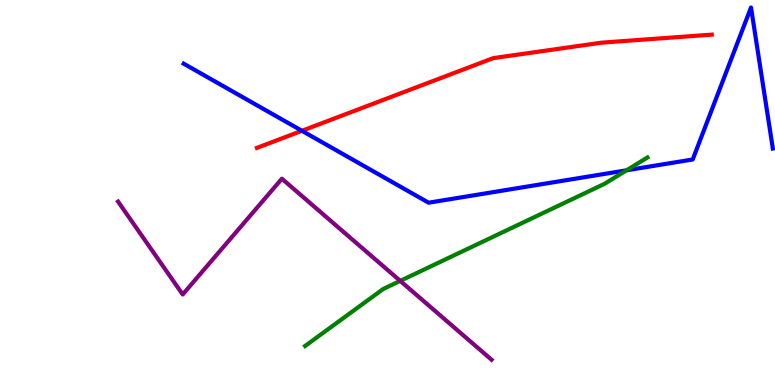[{'lines': ['blue', 'red'], 'intersections': [{'x': 3.9, 'y': 6.6}]}, {'lines': ['green', 'red'], 'intersections': []}, {'lines': ['purple', 'red'], 'intersections': []}, {'lines': ['blue', 'green'], 'intersections': [{'x': 8.08, 'y': 5.58}]}, {'lines': ['blue', 'purple'], 'intersections': []}, {'lines': ['green', 'purple'], 'intersections': [{'x': 5.16, 'y': 2.7}]}]